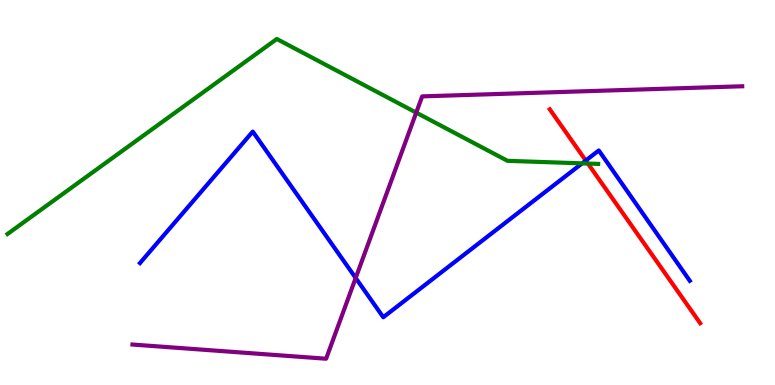[{'lines': ['blue', 'red'], 'intersections': [{'x': 7.56, 'y': 5.83}]}, {'lines': ['green', 'red'], 'intersections': [{'x': 7.59, 'y': 5.75}]}, {'lines': ['purple', 'red'], 'intersections': []}, {'lines': ['blue', 'green'], 'intersections': [{'x': 7.51, 'y': 5.76}]}, {'lines': ['blue', 'purple'], 'intersections': [{'x': 4.59, 'y': 2.78}]}, {'lines': ['green', 'purple'], 'intersections': [{'x': 5.37, 'y': 7.07}]}]